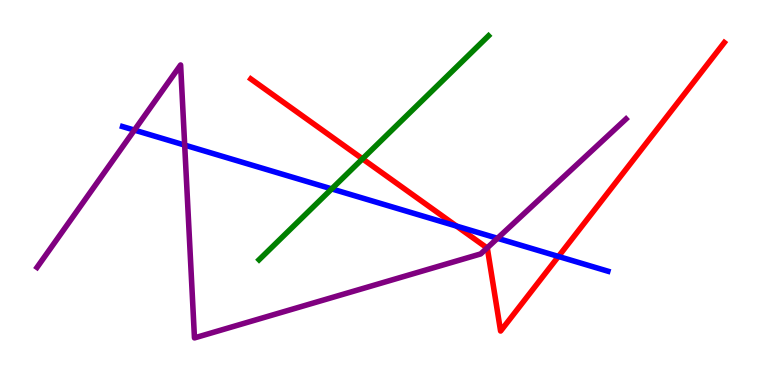[{'lines': ['blue', 'red'], 'intersections': [{'x': 5.89, 'y': 4.13}, {'x': 7.21, 'y': 3.34}]}, {'lines': ['green', 'red'], 'intersections': [{'x': 4.68, 'y': 5.87}]}, {'lines': ['purple', 'red'], 'intersections': [{'x': 6.29, 'y': 3.56}]}, {'lines': ['blue', 'green'], 'intersections': [{'x': 4.28, 'y': 5.09}]}, {'lines': ['blue', 'purple'], 'intersections': [{'x': 1.73, 'y': 6.62}, {'x': 2.38, 'y': 6.23}, {'x': 6.42, 'y': 3.81}]}, {'lines': ['green', 'purple'], 'intersections': []}]